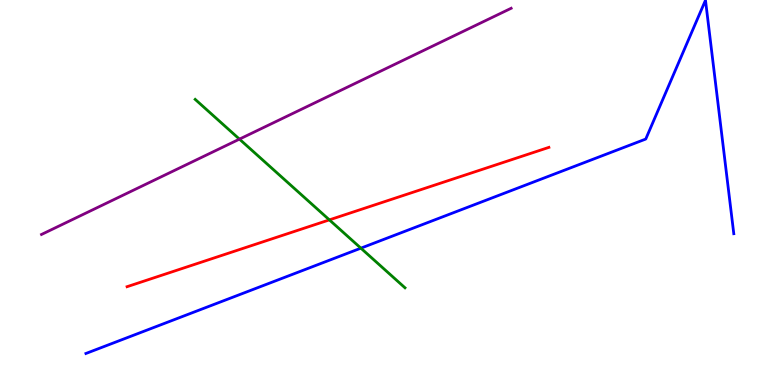[{'lines': ['blue', 'red'], 'intersections': []}, {'lines': ['green', 'red'], 'intersections': [{'x': 4.25, 'y': 4.29}]}, {'lines': ['purple', 'red'], 'intersections': []}, {'lines': ['blue', 'green'], 'intersections': [{'x': 4.66, 'y': 3.55}]}, {'lines': ['blue', 'purple'], 'intersections': []}, {'lines': ['green', 'purple'], 'intersections': [{'x': 3.09, 'y': 6.39}]}]